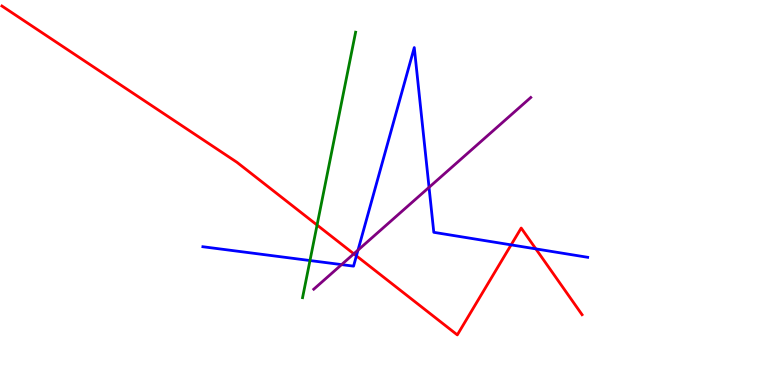[{'lines': ['blue', 'red'], 'intersections': [{'x': 4.6, 'y': 3.35}, {'x': 6.6, 'y': 3.64}, {'x': 6.91, 'y': 3.54}]}, {'lines': ['green', 'red'], 'intersections': [{'x': 4.09, 'y': 4.15}]}, {'lines': ['purple', 'red'], 'intersections': [{'x': 4.57, 'y': 3.41}]}, {'lines': ['blue', 'green'], 'intersections': [{'x': 4.0, 'y': 3.23}]}, {'lines': ['blue', 'purple'], 'intersections': [{'x': 4.41, 'y': 3.13}, {'x': 4.62, 'y': 3.5}, {'x': 5.54, 'y': 5.13}]}, {'lines': ['green', 'purple'], 'intersections': []}]